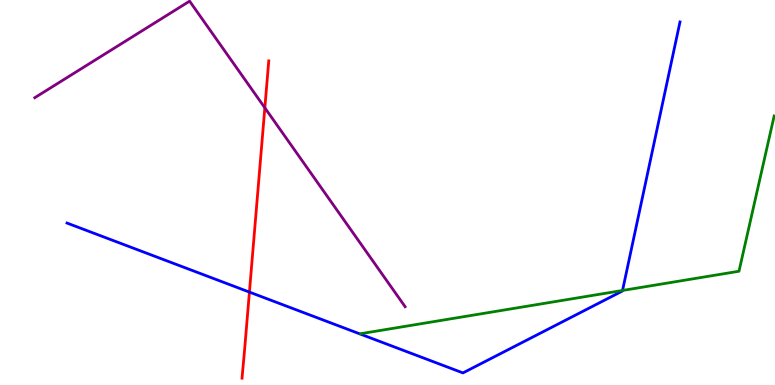[{'lines': ['blue', 'red'], 'intersections': [{'x': 3.22, 'y': 2.41}]}, {'lines': ['green', 'red'], 'intersections': []}, {'lines': ['purple', 'red'], 'intersections': [{'x': 3.42, 'y': 7.2}]}, {'lines': ['blue', 'green'], 'intersections': [{'x': 8.03, 'y': 2.46}]}, {'lines': ['blue', 'purple'], 'intersections': []}, {'lines': ['green', 'purple'], 'intersections': []}]